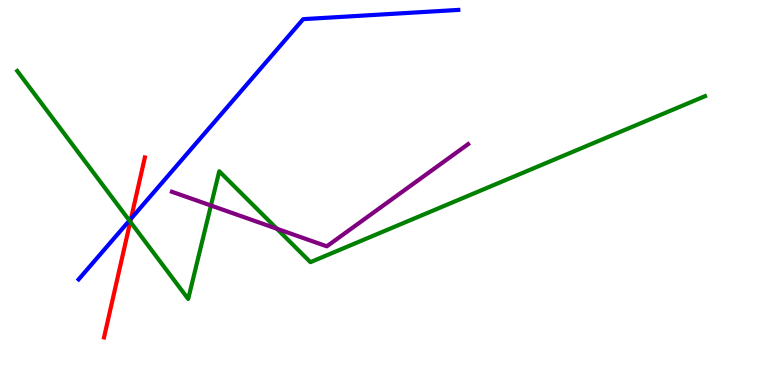[{'lines': ['blue', 'red'], 'intersections': [{'x': 1.69, 'y': 4.32}]}, {'lines': ['green', 'red'], 'intersections': [{'x': 1.68, 'y': 4.24}]}, {'lines': ['purple', 'red'], 'intersections': []}, {'lines': ['blue', 'green'], 'intersections': [{'x': 1.67, 'y': 4.27}]}, {'lines': ['blue', 'purple'], 'intersections': []}, {'lines': ['green', 'purple'], 'intersections': [{'x': 2.72, 'y': 4.66}, {'x': 3.57, 'y': 4.06}]}]